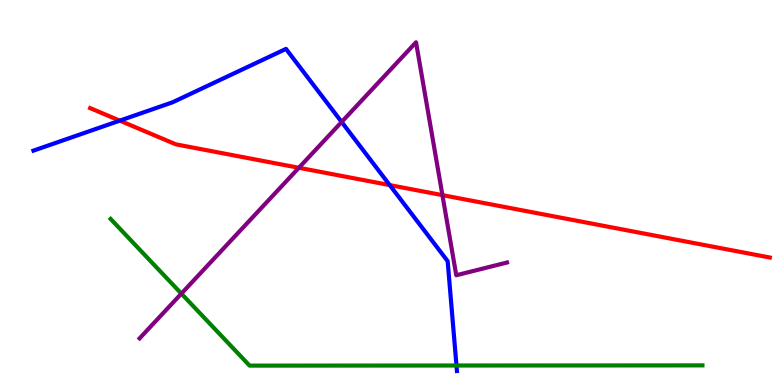[{'lines': ['blue', 'red'], 'intersections': [{'x': 1.55, 'y': 6.87}, {'x': 5.03, 'y': 5.19}]}, {'lines': ['green', 'red'], 'intersections': []}, {'lines': ['purple', 'red'], 'intersections': [{'x': 3.86, 'y': 5.64}, {'x': 5.71, 'y': 4.93}]}, {'lines': ['blue', 'green'], 'intersections': [{'x': 5.89, 'y': 0.506}]}, {'lines': ['blue', 'purple'], 'intersections': [{'x': 4.41, 'y': 6.83}]}, {'lines': ['green', 'purple'], 'intersections': [{'x': 2.34, 'y': 2.37}]}]